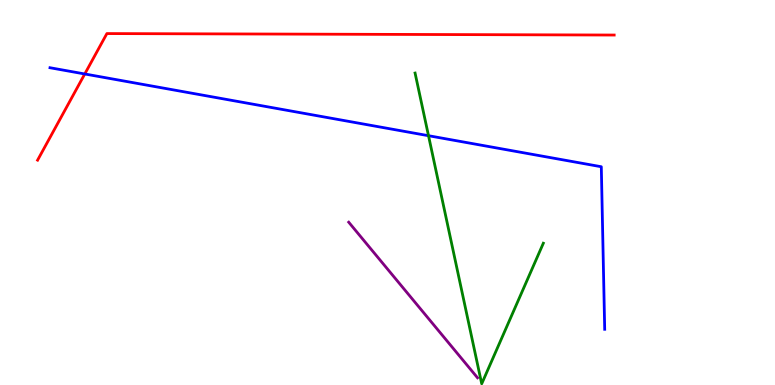[{'lines': ['blue', 'red'], 'intersections': [{'x': 1.09, 'y': 8.08}]}, {'lines': ['green', 'red'], 'intersections': []}, {'lines': ['purple', 'red'], 'intersections': []}, {'lines': ['blue', 'green'], 'intersections': [{'x': 5.53, 'y': 6.48}]}, {'lines': ['blue', 'purple'], 'intersections': []}, {'lines': ['green', 'purple'], 'intersections': []}]